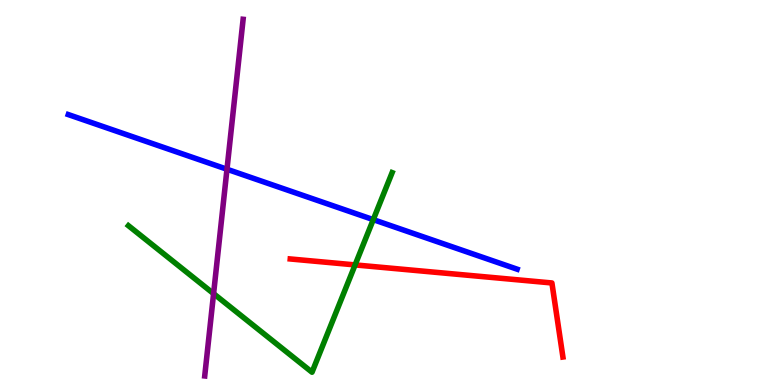[{'lines': ['blue', 'red'], 'intersections': []}, {'lines': ['green', 'red'], 'intersections': [{'x': 4.58, 'y': 3.12}]}, {'lines': ['purple', 'red'], 'intersections': []}, {'lines': ['blue', 'green'], 'intersections': [{'x': 4.82, 'y': 4.3}]}, {'lines': ['blue', 'purple'], 'intersections': [{'x': 2.93, 'y': 5.6}]}, {'lines': ['green', 'purple'], 'intersections': [{'x': 2.76, 'y': 2.37}]}]